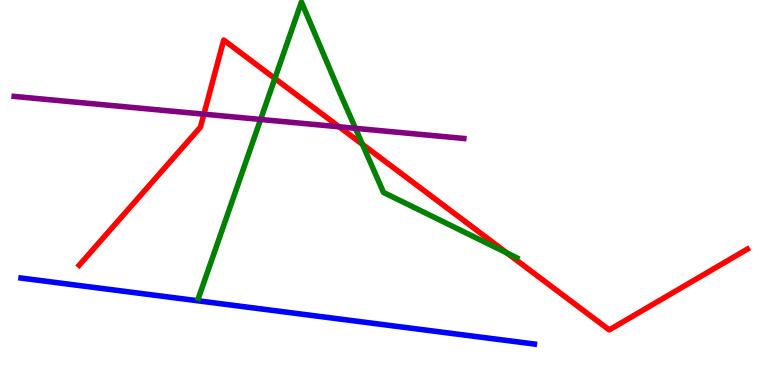[{'lines': ['blue', 'red'], 'intersections': []}, {'lines': ['green', 'red'], 'intersections': [{'x': 3.55, 'y': 7.96}, {'x': 4.68, 'y': 6.25}, {'x': 6.54, 'y': 3.43}]}, {'lines': ['purple', 'red'], 'intersections': [{'x': 2.63, 'y': 7.03}, {'x': 4.38, 'y': 6.71}]}, {'lines': ['blue', 'green'], 'intersections': []}, {'lines': ['blue', 'purple'], 'intersections': []}, {'lines': ['green', 'purple'], 'intersections': [{'x': 3.36, 'y': 6.9}, {'x': 4.59, 'y': 6.67}]}]